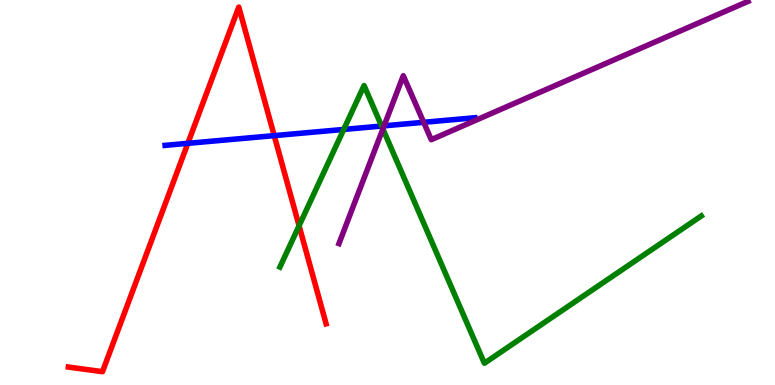[{'lines': ['blue', 'red'], 'intersections': [{'x': 2.42, 'y': 6.28}, {'x': 3.54, 'y': 6.48}]}, {'lines': ['green', 'red'], 'intersections': [{'x': 3.86, 'y': 4.14}]}, {'lines': ['purple', 'red'], 'intersections': []}, {'lines': ['blue', 'green'], 'intersections': [{'x': 4.44, 'y': 6.64}, {'x': 4.92, 'y': 6.73}]}, {'lines': ['blue', 'purple'], 'intersections': [{'x': 4.96, 'y': 6.73}, {'x': 5.47, 'y': 6.82}]}, {'lines': ['green', 'purple'], 'intersections': [{'x': 4.94, 'y': 6.65}]}]